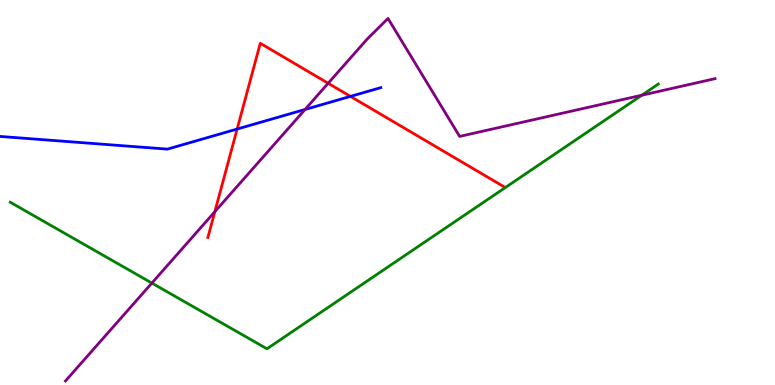[{'lines': ['blue', 'red'], 'intersections': [{'x': 3.06, 'y': 6.65}, {'x': 4.52, 'y': 7.5}]}, {'lines': ['green', 'red'], 'intersections': []}, {'lines': ['purple', 'red'], 'intersections': [{'x': 2.77, 'y': 4.5}, {'x': 4.23, 'y': 7.84}]}, {'lines': ['blue', 'green'], 'intersections': []}, {'lines': ['blue', 'purple'], 'intersections': [{'x': 3.94, 'y': 7.16}]}, {'lines': ['green', 'purple'], 'intersections': [{'x': 1.96, 'y': 2.65}, {'x': 8.28, 'y': 7.53}]}]